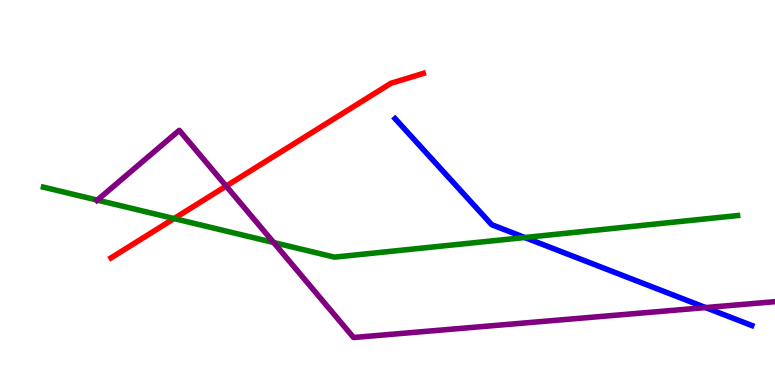[{'lines': ['blue', 'red'], 'intersections': []}, {'lines': ['green', 'red'], 'intersections': [{'x': 2.25, 'y': 4.32}]}, {'lines': ['purple', 'red'], 'intersections': [{'x': 2.92, 'y': 5.17}]}, {'lines': ['blue', 'green'], 'intersections': [{'x': 6.77, 'y': 3.83}]}, {'lines': ['blue', 'purple'], 'intersections': [{'x': 9.1, 'y': 2.01}]}, {'lines': ['green', 'purple'], 'intersections': [{'x': 1.26, 'y': 4.8}, {'x': 3.53, 'y': 3.7}]}]